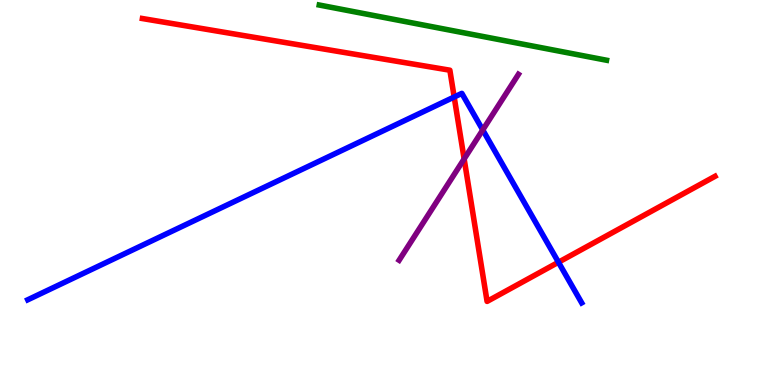[{'lines': ['blue', 'red'], 'intersections': [{'x': 5.86, 'y': 7.48}, {'x': 7.21, 'y': 3.19}]}, {'lines': ['green', 'red'], 'intersections': []}, {'lines': ['purple', 'red'], 'intersections': [{'x': 5.99, 'y': 5.87}]}, {'lines': ['blue', 'green'], 'intersections': []}, {'lines': ['blue', 'purple'], 'intersections': [{'x': 6.23, 'y': 6.63}]}, {'lines': ['green', 'purple'], 'intersections': []}]